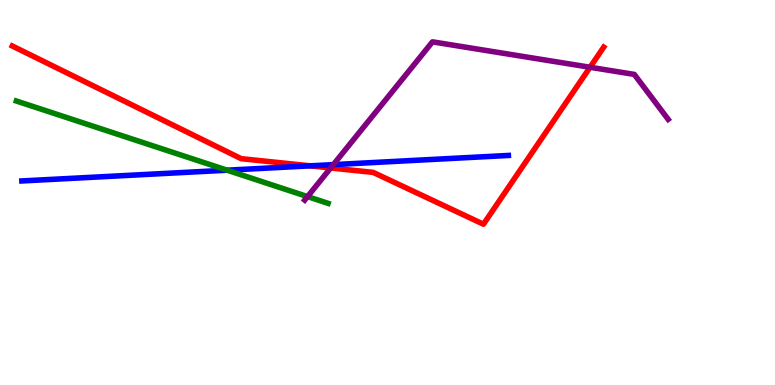[{'lines': ['blue', 'red'], 'intersections': [{'x': 4.0, 'y': 5.69}]}, {'lines': ['green', 'red'], 'intersections': []}, {'lines': ['purple', 'red'], 'intersections': [{'x': 4.27, 'y': 5.64}, {'x': 7.61, 'y': 8.25}]}, {'lines': ['blue', 'green'], 'intersections': [{'x': 2.93, 'y': 5.58}]}, {'lines': ['blue', 'purple'], 'intersections': [{'x': 4.3, 'y': 5.72}]}, {'lines': ['green', 'purple'], 'intersections': [{'x': 3.97, 'y': 4.89}]}]